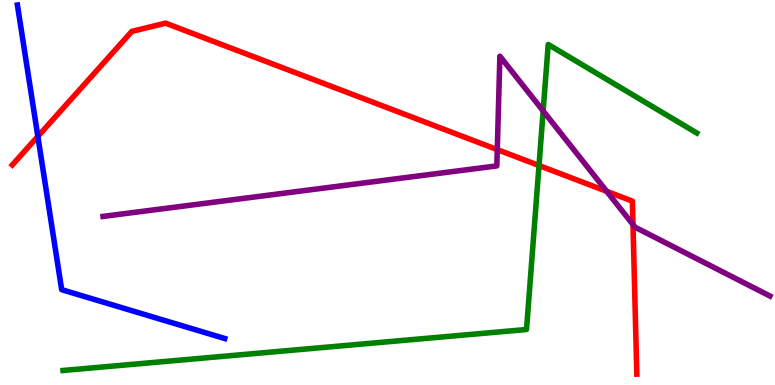[{'lines': ['blue', 'red'], 'intersections': [{'x': 0.488, 'y': 6.46}]}, {'lines': ['green', 'red'], 'intersections': [{'x': 6.95, 'y': 5.7}]}, {'lines': ['purple', 'red'], 'intersections': [{'x': 6.42, 'y': 6.11}, {'x': 7.83, 'y': 5.03}, {'x': 8.17, 'y': 4.17}]}, {'lines': ['blue', 'green'], 'intersections': []}, {'lines': ['blue', 'purple'], 'intersections': []}, {'lines': ['green', 'purple'], 'intersections': [{'x': 7.01, 'y': 7.12}]}]